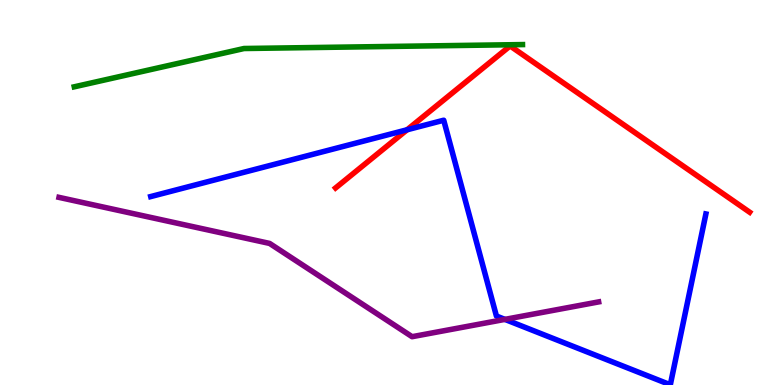[{'lines': ['blue', 'red'], 'intersections': [{'x': 5.25, 'y': 6.63}]}, {'lines': ['green', 'red'], 'intersections': []}, {'lines': ['purple', 'red'], 'intersections': []}, {'lines': ['blue', 'green'], 'intersections': []}, {'lines': ['blue', 'purple'], 'intersections': [{'x': 6.51, 'y': 1.7}]}, {'lines': ['green', 'purple'], 'intersections': []}]